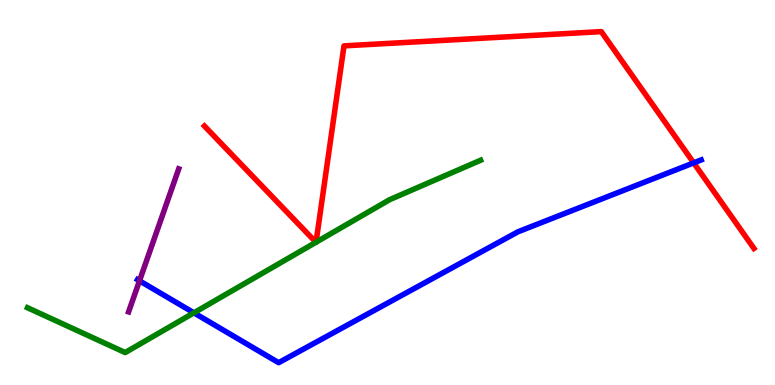[{'lines': ['blue', 'red'], 'intersections': [{'x': 8.95, 'y': 5.77}]}, {'lines': ['green', 'red'], 'intersections': [{'x': 4.08, 'y': 3.71}, {'x': 4.08, 'y': 3.71}]}, {'lines': ['purple', 'red'], 'intersections': []}, {'lines': ['blue', 'green'], 'intersections': [{'x': 2.5, 'y': 1.87}]}, {'lines': ['blue', 'purple'], 'intersections': [{'x': 1.8, 'y': 2.71}]}, {'lines': ['green', 'purple'], 'intersections': []}]